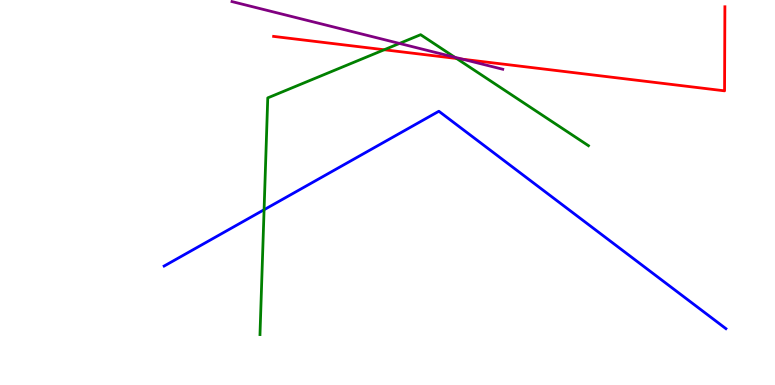[{'lines': ['blue', 'red'], 'intersections': []}, {'lines': ['green', 'red'], 'intersections': [{'x': 4.96, 'y': 8.71}, {'x': 5.89, 'y': 8.48}]}, {'lines': ['purple', 'red'], 'intersections': [{'x': 5.97, 'y': 8.46}]}, {'lines': ['blue', 'green'], 'intersections': [{'x': 3.41, 'y': 4.55}]}, {'lines': ['blue', 'purple'], 'intersections': []}, {'lines': ['green', 'purple'], 'intersections': [{'x': 5.15, 'y': 8.87}, {'x': 5.87, 'y': 8.51}]}]